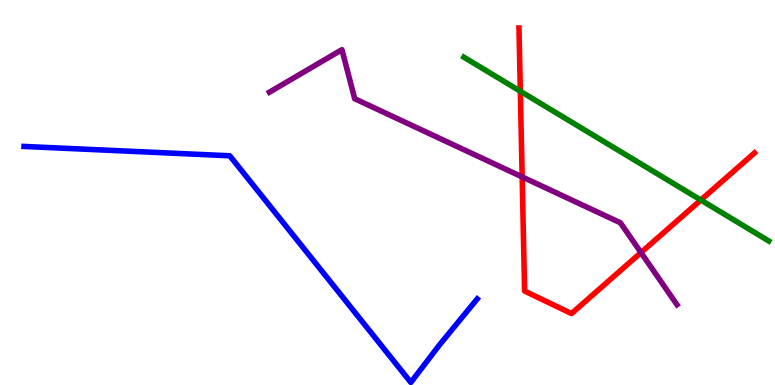[{'lines': ['blue', 'red'], 'intersections': []}, {'lines': ['green', 'red'], 'intersections': [{'x': 6.71, 'y': 7.63}, {'x': 9.04, 'y': 4.8}]}, {'lines': ['purple', 'red'], 'intersections': [{'x': 6.74, 'y': 5.41}, {'x': 8.27, 'y': 3.44}]}, {'lines': ['blue', 'green'], 'intersections': []}, {'lines': ['blue', 'purple'], 'intersections': []}, {'lines': ['green', 'purple'], 'intersections': []}]